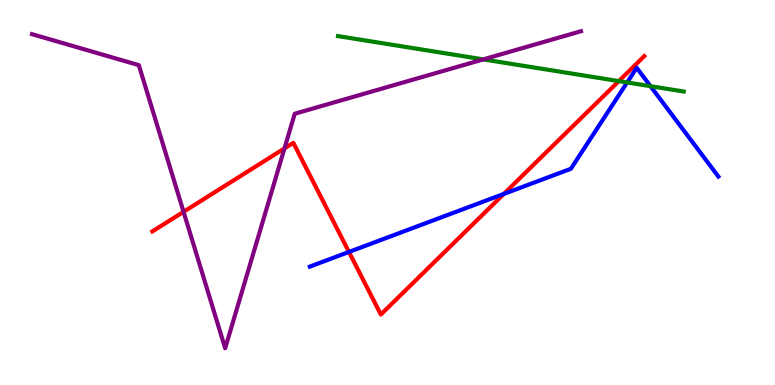[{'lines': ['blue', 'red'], 'intersections': [{'x': 4.5, 'y': 3.46}, {'x': 6.5, 'y': 4.96}]}, {'lines': ['green', 'red'], 'intersections': [{'x': 7.98, 'y': 7.89}]}, {'lines': ['purple', 'red'], 'intersections': [{'x': 2.37, 'y': 4.5}, {'x': 3.67, 'y': 6.15}]}, {'lines': ['blue', 'green'], 'intersections': [{'x': 8.09, 'y': 7.86}, {'x': 8.39, 'y': 7.76}]}, {'lines': ['blue', 'purple'], 'intersections': []}, {'lines': ['green', 'purple'], 'intersections': [{'x': 6.24, 'y': 8.46}]}]